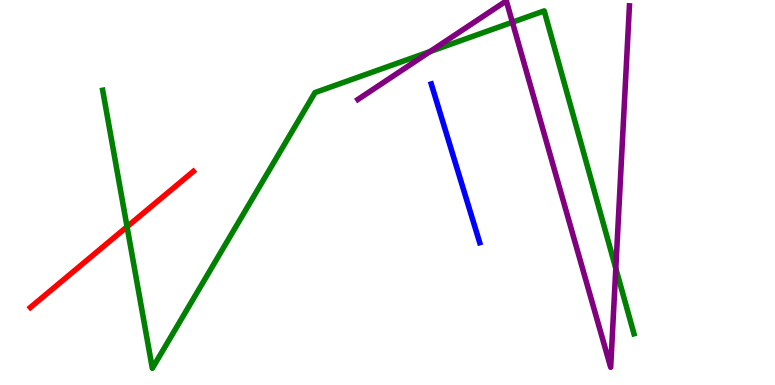[{'lines': ['blue', 'red'], 'intersections': []}, {'lines': ['green', 'red'], 'intersections': [{'x': 1.64, 'y': 4.11}]}, {'lines': ['purple', 'red'], 'intersections': []}, {'lines': ['blue', 'green'], 'intersections': []}, {'lines': ['blue', 'purple'], 'intersections': []}, {'lines': ['green', 'purple'], 'intersections': [{'x': 5.55, 'y': 8.66}, {'x': 6.61, 'y': 9.42}, {'x': 7.95, 'y': 3.03}]}]